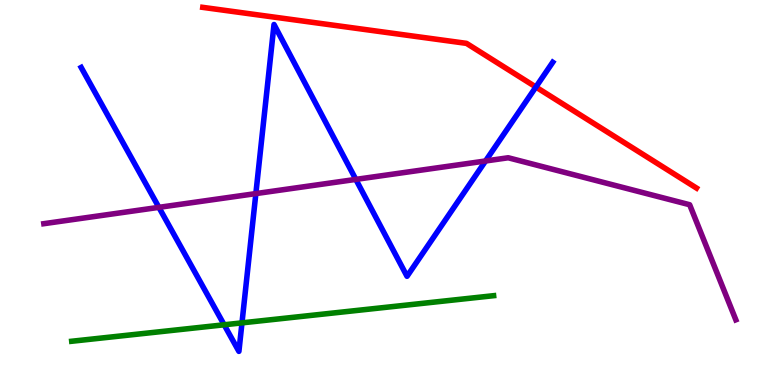[{'lines': ['blue', 'red'], 'intersections': [{'x': 6.91, 'y': 7.74}]}, {'lines': ['green', 'red'], 'intersections': []}, {'lines': ['purple', 'red'], 'intersections': []}, {'lines': ['blue', 'green'], 'intersections': [{'x': 2.89, 'y': 1.56}, {'x': 3.12, 'y': 1.61}]}, {'lines': ['blue', 'purple'], 'intersections': [{'x': 2.05, 'y': 4.61}, {'x': 3.3, 'y': 4.97}, {'x': 4.59, 'y': 5.34}, {'x': 6.27, 'y': 5.82}]}, {'lines': ['green', 'purple'], 'intersections': []}]